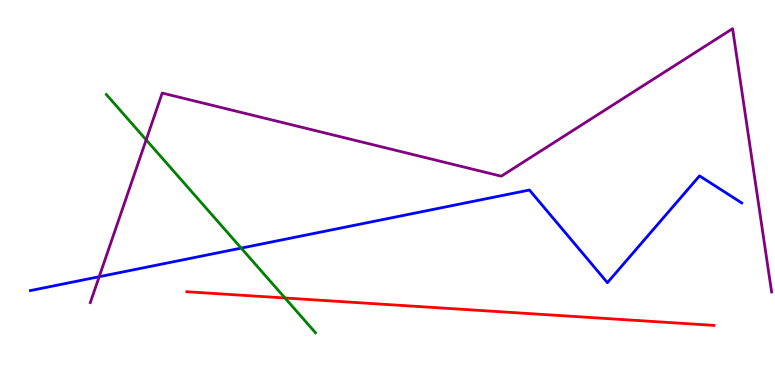[{'lines': ['blue', 'red'], 'intersections': []}, {'lines': ['green', 'red'], 'intersections': [{'x': 3.68, 'y': 2.26}]}, {'lines': ['purple', 'red'], 'intersections': []}, {'lines': ['blue', 'green'], 'intersections': [{'x': 3.11, 'y': 3.56}]}, {'lines': ['blue', 'purple'], 'intersections': [{'x': 1.28, 'y': 2.81}]}, {'lines': ['green', 'purple'], 'intersections': [{'x': 1.89, 'y': 6.37}]}]